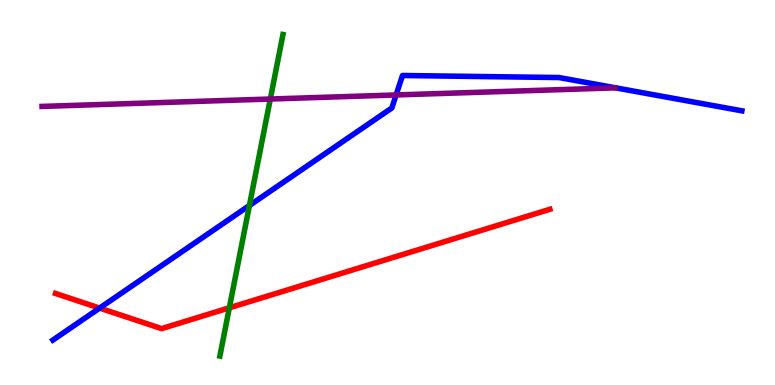[{'lines': ['blue', 'red'], 'intersections': [{'x': 1.29, 'y': 2.0}]}, {'lines': ['green', 'red'], 'intersections': [{'x': 2.96, 'y': 2.0}]}, {'lines': ['purple', 'red'], 'intersections': []}, {'lines': ['blue', 'green'], 'intersections': [{'x': 3.22, 'y': 4.66}]}, {'lines': ['blue', 'purple'], 'intersections': [{'x': 5.11, 'y': 7.53}]}, {'lines': ['green', 'purple'], 'intersections': [{'x': 3.49, 'y': 7.43}]}]